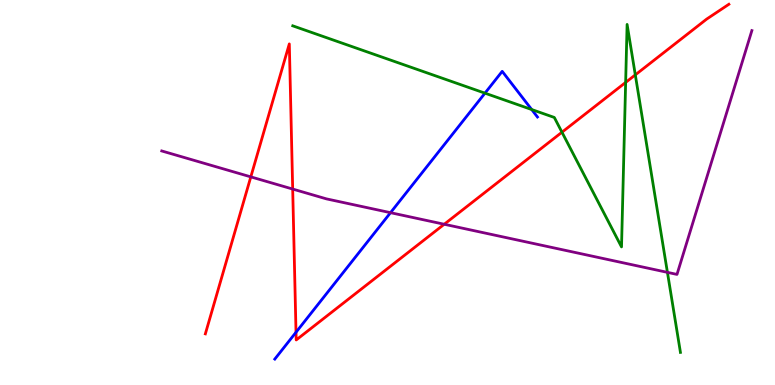[{'lines': ['blue', 'red'], 'intersections': [{'x': 3.82, 'y': 1.37}]}, {'lines': ['green', 'red'], 'intersections': [{'x': 7.25, 'y': 6.57}, {'x': 8.07, 'y': 7.86}, {'x': 8.2, 'y': 8.06}]}, {'lines': ['purple', 'red'], 'intersections': [{'x': 3.24, 'y': 5.41}, {'x': 3.78, 'y': 5.09}, {'x': 5.73, 'y': 4.18}]}, {'lines': ['blue', 'green'], 'intersections': [{'x': 6.26, 'y': 7.58}, {'x': 6.86, 'y': 7.16}]}, {'lines': ['blue', 'purple'], 'intersections': [{'x': 5.04, 'y': 4.48}]}, {'lines': ['green', 'purple'], 'intersections': [{'x': 8.61, 'y': 2.93}]}]